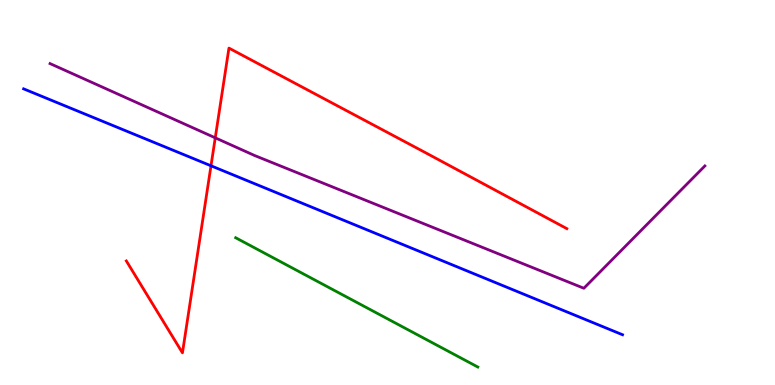[{'lines': ['blue', 'red'], 'intersections': [{'x': 2.72, 'y': 5.69}]}, {'lines': ['green', 'red'], 'intersections': []}, {'lines': ['purple', 'red'], 'intersections': [{'x': 2.78, 'y': 6.42}]}, {'lines': ['blue', 'green'], 'intersections': []}, {'lines': ['blue', 'purple'], 'intersections': []}, {'lines': ['green', 'purple'], 'intersections': []}]